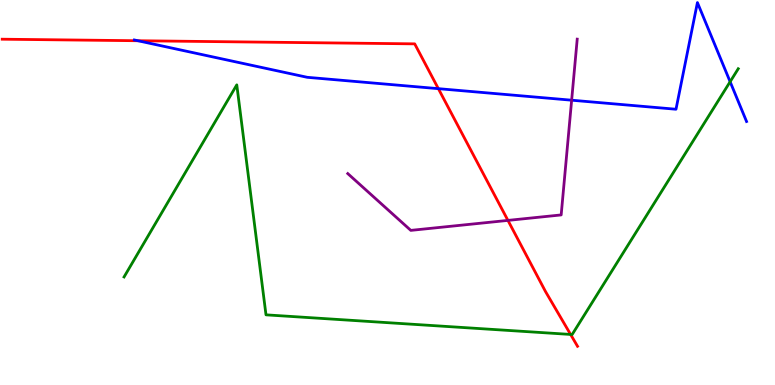[{'lines': ['blue', 'red'], 'intersections': [{'x': 1.78, 'y': 8.94}, {'x': 5.66, 'y': 7.7}]}, {'lines': ['green', 'red'], 'intersections': [{'x': 7.36, 'y': 1.31}]}, {'lines': ['purple', 'red'], 'intersections': [{'x': 6.55, 'y': 4.28}]}, {'lines': ['blue', 'green'], 'intersections': [{'x': 9.42, 'y': 7.88}]}, {'lines': ['blue', 'purple'], 'intersections': [{'x': 7.38, 'y': 7.4}]}, {'lines': ['green', 'purple'], 'intersections': []}]